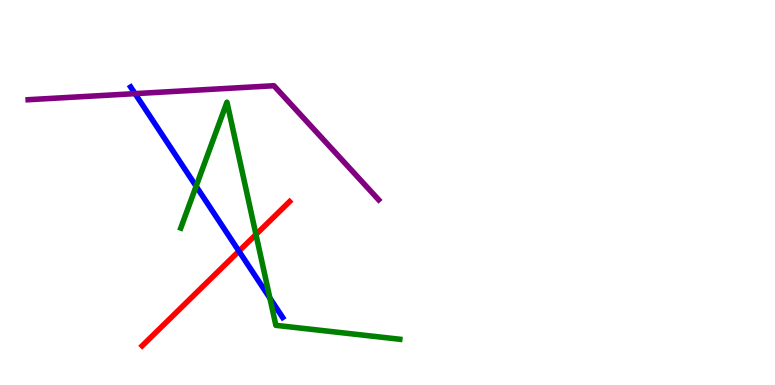[{'lines': ['blue', 'red'], 'intersections': [{'x': 3.08, 'y': 3.48}]}, {'lines': ['green', 'red'], 'intersections': [{'x': 3.3, 'y': 3.91}]}, {'lines': ['purple', 'red'], 'intersections': []}, {'lines': ['blue', 'green'], 'intersections': [{'x': 2.53, 'y': 5.16}, {'x': 3.48, 'y': 2.26}]}, {'lines': ['blue', 'purple'], 'intersections': [{'x': 1.74, 'y': 7.57}]}, {'lines': ['green', 'purple'], 'intersections': []}]